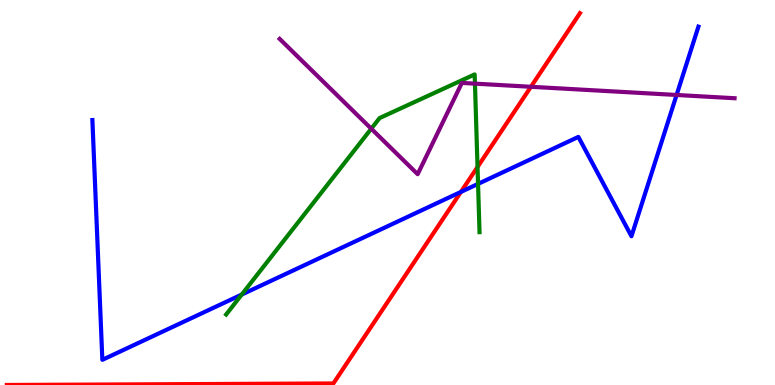[{'lines': ['blue', 'red'], 'intersections': [{'x': 5.95, 'y': 5.02}]}, {'lines': ['green', 'red'], 'intersections': [{'x': 6.16, 'y': 5.66}]}, {'lines': ['purple', 'red'], 'intersections': [{'x': 6.85, 'y': 7.75}]}, {'lines': ['blue', 'green'], 'intersections': [{'x': 3.12, 'y': 2.35}, {'x': 6.17, 'y': 5.22}]}, {'lines': ['blue', 'purple'], 'intersections': [{'x': 8.73, 'y': 7.53}]}, {'lines': ['green', 'purple'], 'intersections': [{'x': 4.79, 'y': 6.66}, {'x': 6.13, 'y': 7.83}]}]